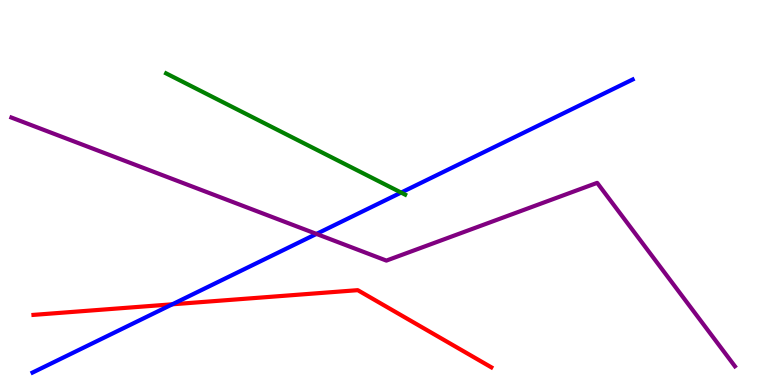[{'lines': ['blue', 'red'], 'intersections': [{'x': 2.22, 'y': 2.1}]}, {'lines': ['green', 'red'], 'intersections': []}, {'lines': ['purple', 'red'], 'intersections': []}, {'lines': ['blue', 'green'], 'intersections': [{'x': 5.18, 'y': 5.0}]}, {'lines': ['blue', 'purple'], 'intersections': [{'x': 4.08, 'y': 3.92}]}, {'lines': ['green', 'purple'], 'intersections': []}]